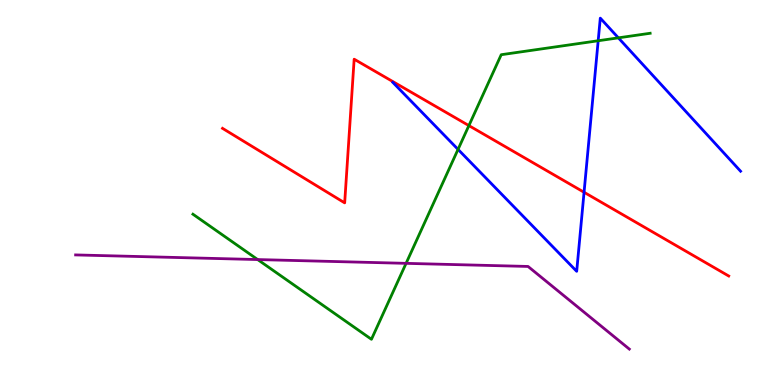[{'lines': ['blue', 'red'], 'intersections': [{'x': 7.54, 'y': 5.01}]}, {'lines': ['green', 'red'], 'intersections': [{'x': 6.05, 'y': 6.74}]}, {'lines': ['purple', 'red'], 'intersections': []}, {'lines': ['blue', 'green'], 'intersections': [{'x': 5.91, 'y': 6.12}, {'x': 7.72, 'y': 8.94}, {'x': 7.98, 'y': 9.02}]}, {'lines': ['blue', 'purple'], 'intersections': []}, {'lines': ['green', 'purple'], 'intersections': [{'x': 3.32, 'y': 3.26}, {'x': 5.24, 'y': 3.16}]}]